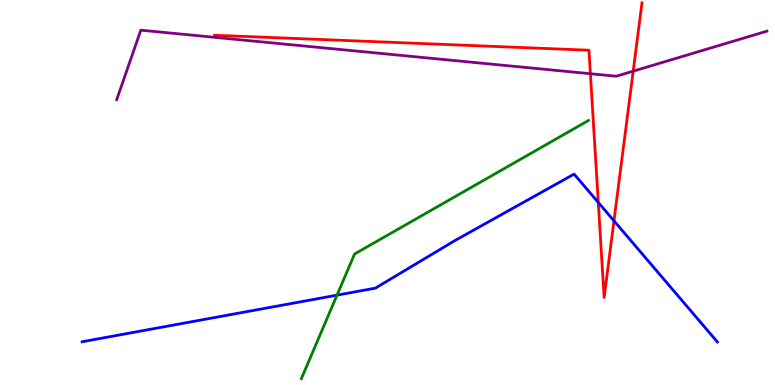[{'lines': ['blue', 'red'], 'intersections': [{'x': 7.72, 'y': 4.74}, {'x': 7.92, 'y': 4.26}]}, {'lines': ['green', 'red'], 'intersections': []}, {'lines': ['purple', 'red'], 'intersections': [{'x': 7.62, 'y': 8.08}, {'x': 8.17, 'y': 8.15}]}, {'lines': ['blue', 'green'], 'intersections': [{'x': 4.35, 'y': 2.33}]}, {'lines': ['blue', 'purple'], 'intersections': []}, {'lines': ['green', 'purple'], 'intersections': []}]